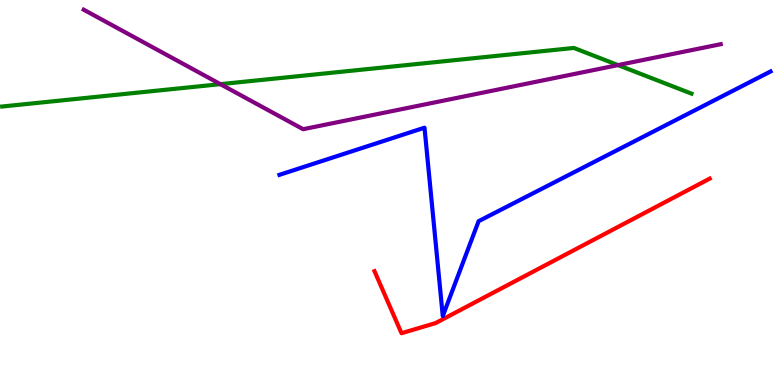[{'lines': ['blue', 'red'], 'intersections': []}, {'lines': ['green', 'red'], 'intersections': []}, {'lines': ['purple', 'red'], 'intersections': []}, {'lines': ['blue', 'green'], 'intersections': []}, {'lines': ['blue', 'purple'], 'intersections': []}, {'lines': ['green', 'purple'], 'intersections': [{'x': 2.84, 'y': 7.81}, {'x': 7.97, 'y': 8.31}]}]